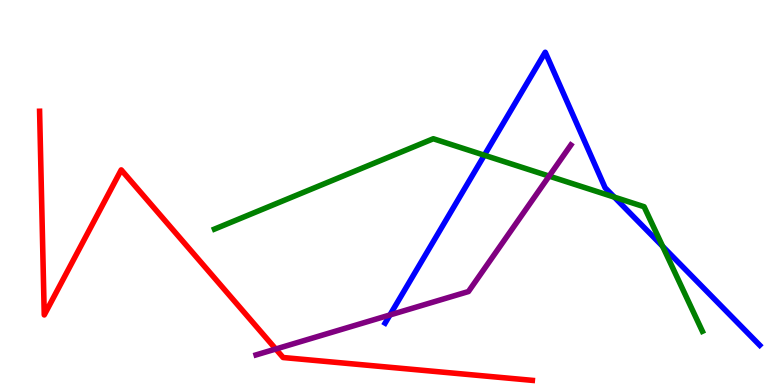[{'lines': ['blue', 'red'], 'intersections': []}, {'lines': ['green', 'red'], 'intersections': []}, {'lines': ['purple', 'red'], 'intersections': [{'x': 3.56, 'y': 0.935}]}, {'lines': ['blue', 'green'], 'intersections': [{'x': 6.25, 'y': 5.97}, {'x': 7.93, 'y': 4.88}, {'x': 8.55, 'y': 3.6}]}, {'lines': ['blue', 'purple'], 'intersections': [{'x': 5.03, 'y': 1.82}]}, {'lines': ['green', 'purple'], 'intersections': [{'x': 7.09, 'y': 5.43}]}]